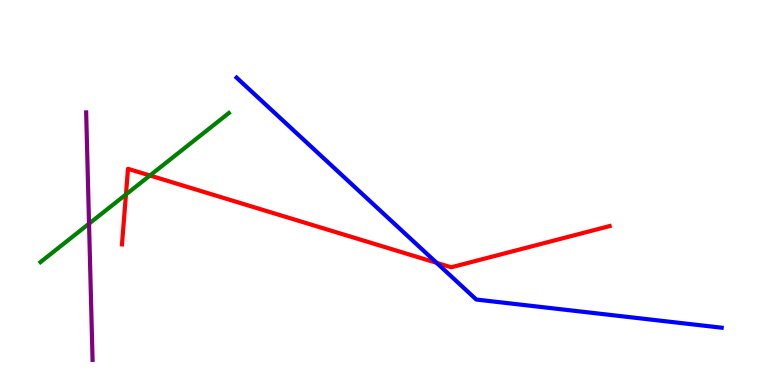[{'lines': ['blue', 'red'], 'intersections': [{'x': 5.63, 'y': 3.17}]}, {'lines': ['green', 'red'], 'intersections': [{'x': 1.63, 'y': 4.95}, {'x': 1.93, 'y': 5.44}]}, {'lines': ['purple', 'red'], 'intersections': []}, {'lines': ['blue', 'green'], 'intersections': []}, {'lines': ['blue', 'purple'], 'intersections': []}, {'lines': ['green', 'purple'], 'intersections': [{'x': 1.15, 'y': 4.19}]}]